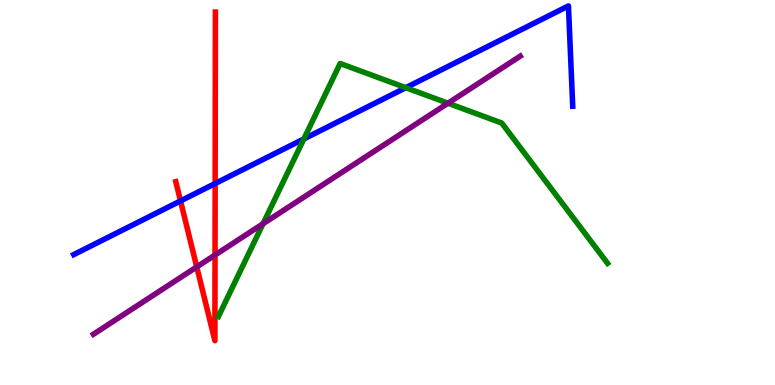[{'lines': ['blue', 'red'], 'intersections': [{'x': 2.33, 'y': 4.78}, {'x': 2.78, 'y': 5.23}]}, {'lines': ['green', 'red'], 'intersections': []}, {'lines': ['purple', 'red'], 'intersections': [{'x': 2.54, 'y': 3.07}, {'x': 2.77, 'y': 3.38}]}, {'lines': ['blue', 'green'], 'intersections': [{'x': 3.92, 'y': 6.39}, {'x': 5.24, 'y': 7.72}]}, {'lines': ['blue', 'purple'], 'intersections': []}, {'lines': ['green', 'purple'], 'intersections': [{'x': 3.39, 'y': 4.19}, {'x': 5.78, 'y': 7.32}]}]